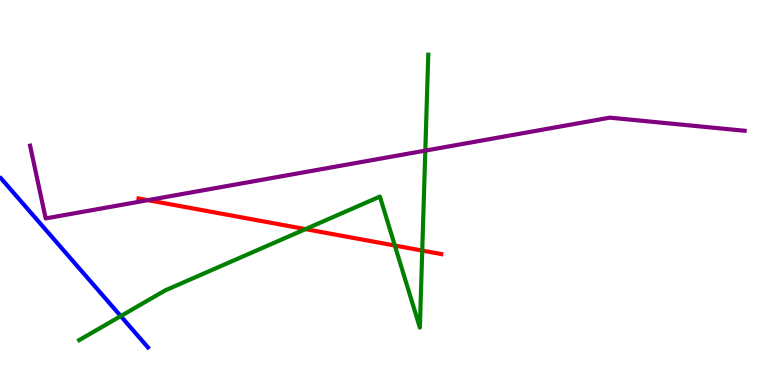[{'lines': ['blue', 'red'], 'intersections': []}, {'lines': ['green', 'red'], 'intersections': [{'x': 3.94, 'y': 4.05}, {'x': 5.09, 'y': 3.62}, {'x': 5.45, 'y': 3.49}]}, {'lines': ['purple', 'red'], 'intersections': [{'x': 1.91, 'y': 4.8}]}, {'lines': ['blue', 'green'], 'intersections': [{'x': 1.56, 'y': 1.79}]}, {'lines': ['blue', 'purple'], 'intersections': []}, {'lines': ['green', 'purple'], 'intersections': [{'x': 5.49, 'y': 6.09}]}]